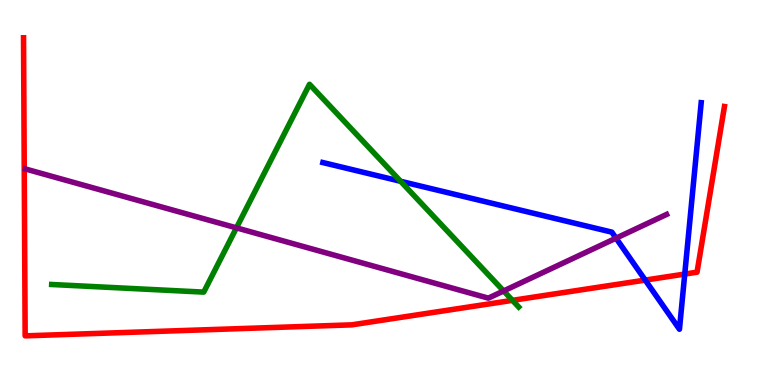[{'lines': ['blue', 'red'], 'intersections': [{'x': 8.33, 'y': 2.72}, {'x': 8.84, 'y': 2.88}]}, {'lines': ['green', 'red'], 'intersections': [{'x': 6.61, 'y': 2.2}]}, {'lines': ['purple', 'red'], 'intersections': []}, {'lines': ['blue', 'green'], 'intersections': [{'x': 5.17, 'y': 5.29}]}, {'lines': ['blue', 'purple'], 'intersections': [{'x': 7.95, 'y': 3.81}]}, {'lines': ['green', 'purple'], 'intersections': [{'x': 3.05, 'y': 4.08}, {'x': 6.5, 'y': 2.44}]}]